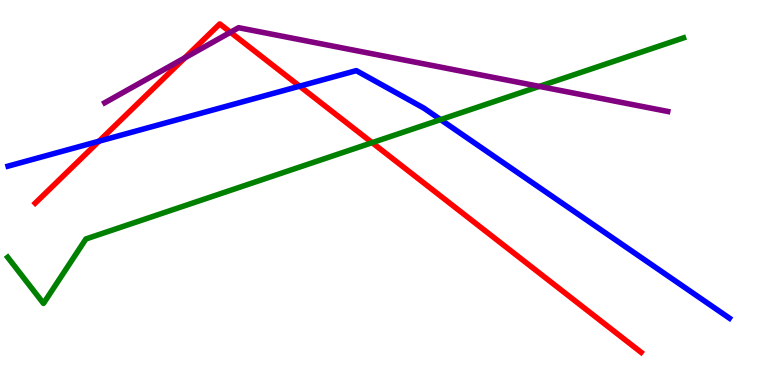[{'lines': ['blue', 'red'], 'intersections': [{'x': 1.28, 'y': 6.33}, {'x': 3.87, 'y': 7.76}]}, {'lines': ['green', 'red'], 'intersections': [{'x': 4.8, 'y': 6.29}]}, {'lines': ['purple', 'red'], 'intersections': [{'x': 2.39, 'y': 8.5}, {'x': 2.97, 'y': 9.16}]}, {'lines': ['blue', 'green'], 'intersections': [{'x': 5.69, 'y': 6.89}]}, {'lines': ['blue', 'purple'], 'intersections': []}, {'lines': ['green', 'purple'], 'intersections': [{'x': 6.96, 'y': 7.76}]}]